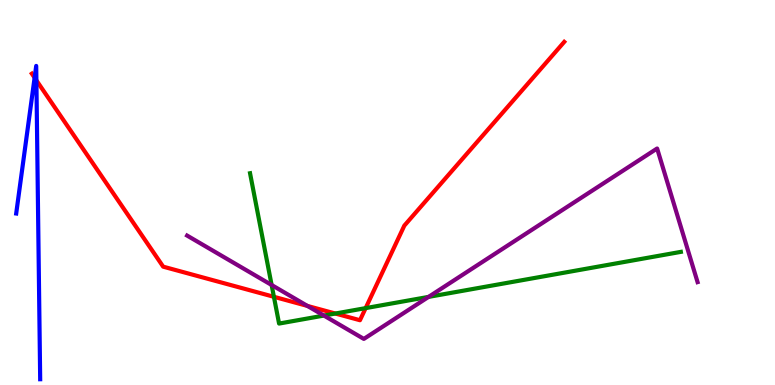[{'lines': ['blue', 'red'], 'intersections': [{'x': 0.447, 'y': 7.98}, {'x': 0.47, 'y': 7.91}]}, {'lines': ['green', 'red'], 'intersections': [{'x': 3.53, 'y': 2.29}, {'x': 4.33, 'y': 1.86}, {'x': 4.72, 'y': 2.0}]}, {'lines': ['purple', 'red'], 'intersections': [{'x': 3.97, 'y': 2.05}]}, {'lines': ['blue', 'green'], 'intersections': []}, {'lines': ['blue', 'purple'], 'intersections': []}, {'lines': ['green', 'purple'], 'intersections': [{'x': 3.5, 'y': 2.6}, {'x': 4.18, 'y': 1.8}, {'x': 5.53, 'y': 2.29}]}]